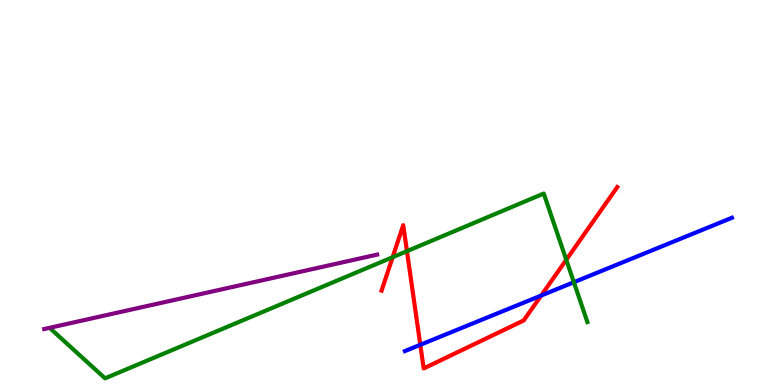[{'lines': ['blue', 'red'], 'intersections': [{'x': 5.42, 'y': 1.04}, {'x': 6.98, 'y': 2.32}]}, {'lines': ['green', 'red'], 'intersections': [{'x': 5.07, 'y': 3.32}, {'x': 5.25, 'y': 3.48}, {'x': 7.31, 'y': 3.25}]}, {'lines': ['purple', 'red'], 'intersections': []}, {'lines': ['blue', 'green'], 'intersections': [{'x': 7.4, 'y': 2.67}]}, {'lines': ['blue', 'purple'], 'intersections': []}, {'lines': ['green', 'purple'], 'intersections': []}]